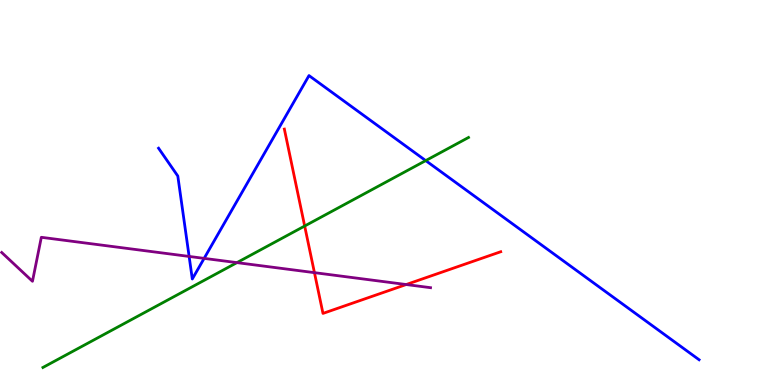[{'lines': ['blue', 'red'], 'intersections': []}, {'lines': ['green', 'red'], 'intersections': [{'x': 3.93, 'y': 4.13}]}, {'lines': ['purple', 'red'], 'intersections': [{'x': 4.06, 'y': 2.92}, {'x': 5.24, 'y': 2.61}]}, {'lines': ['blue', 'green'], 'intersections': [{'x': 5.49, 'y': 5.83}]}, {'lines': ['blue', 'purple'], 'intersections': [{'x': 2.44, 'y': 3.34}, {'x': 2.63, 'y': 3.29}]}, {'lines': ['green', 'purple'], 'intersections': [{'x': 3.06, 'y': 3.18}]}]